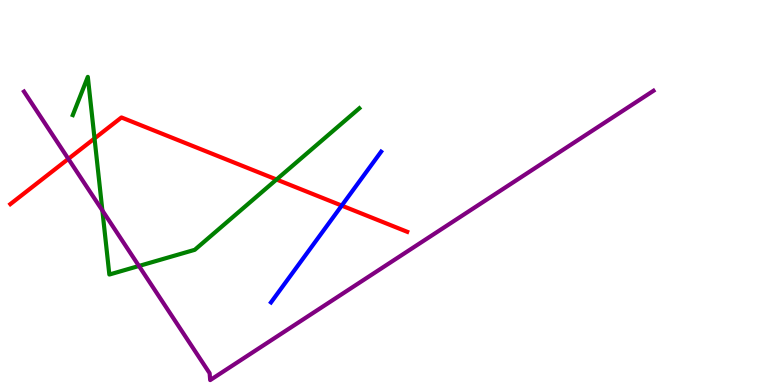[{'lines': ['blue', 'red'], 'intersections': [{'x': 4.41, 'y': 4.66}]}, {'lines': ['green', 'red'], 'intersections': [{'x': 1.22, 'y': 6.4}, {'x': 3.57, 'y': 5.34}]}, {'lines': ['purple', 'red'], 'intersections': [{'x': 0.882, 'y': 5.87}]}, {'lines': ['blue', 'green'], 'intersections': []}, {'lines': ['blue', 'purple'], 'intersections': []}, {'lines': ['green', 'purple'], 'intersections': [{'x': 1.32, 'y': 4.53}, {'x': 1.79, 'y': 3.09}]}]